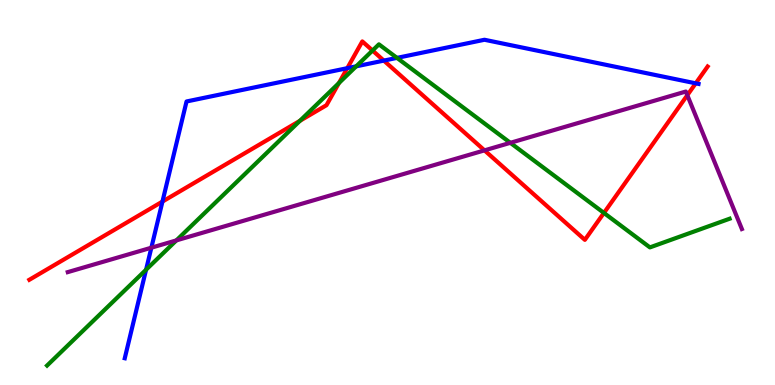[{'lines': ['blue', 'red'], 'intersections': [{'x': 2.1, 'y': 4.76}, {'x': 4.48, 'y': 8.23}, {'x': 4.95, 'y': 8.43}, {'x': 8.98, 'y': 7.84}]}, {'lines': ['green', 'red'], 'intersections': [{'x': 3.87, 'y': 6.86}, {'x': 4.37, 'y': 7.84}, {'x': 4.81, 'y': 8.69}, {'x': 7.79, 'y': 4.47}]}, {'lines': ['purple', 'red'], 'intersections': [{'x': 6.25, 'y': 6.09}, {'x': 8.87, 'y': 7.53}]}, {'lines': ['blue', 'green'], 'intersections': [{'x': 1.88, 'y': 2.99}, {'x': 4.6, 'y': 8.28}, {'x': 5.12, 'y': 8.5}]}, {'lines': ['blue', 'purple'], 'intersections': [{'x': 1.95, 'y': 3.57}]}, {'lines': ['green', 'purple'], 'intersections': [{'x': 2.28, 'y': 3.76}, {'x': 6.58, 'y': 6.29}]}]